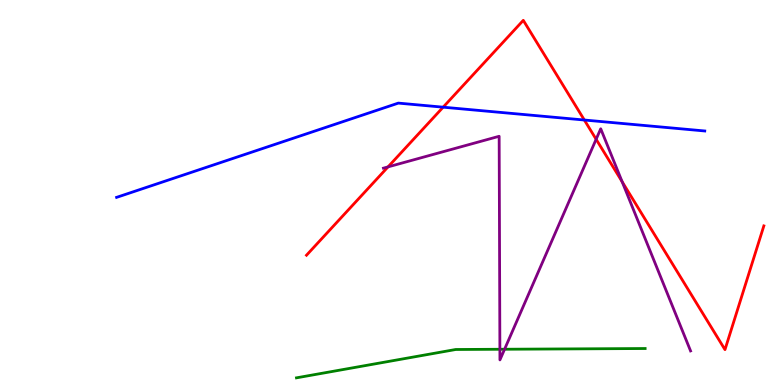[{'lines': ['blue', 'red'], 'intersections': [{'x': 5.72, 'y': 7.22}, {'x': 7.54, 'y': 6.88}]}, {'lines': ['green', 'red'], 'intersections': []}, {'lines': ['purple', 'red'], 'intersections': [{'x': 5.01, 'y': 5.67}, {'x': 7.69, 'y': 6.38}, {'x': 8.03, 'y': 5.28}]}, {'lines': ['blue', 'green'], 'intersections': []}, {'lines': ['blue', 'purple'], 'intersections': []}, {'lines': ['green', 'purple'], 'intersections': [{'x': 6.45, 'y': 0.928}, {'x': 6.51, 'y': 0.929}]}]